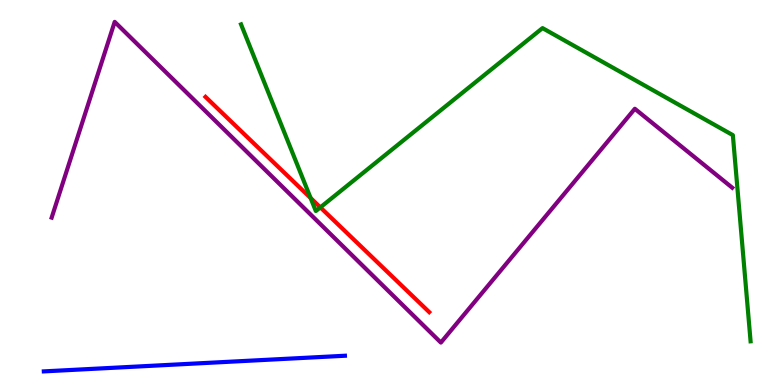[{'lines': ['blue', 'red'], 'intersections': []}, {'lines': ['green', 'red'], 'intersections': [{'x': 4.01, 'y': 4.86}, {'x': 4.13, 'y': 4.61}]}, {'lines': ['purple', 'red'], 'intersections': []}, {'lines': ['blue', 'green'], 'intersections': []}, {'lines': ['blue', 'purple'], 'intersections': []}, {'lines': ['green', 'purple'], 'intersections': []}]